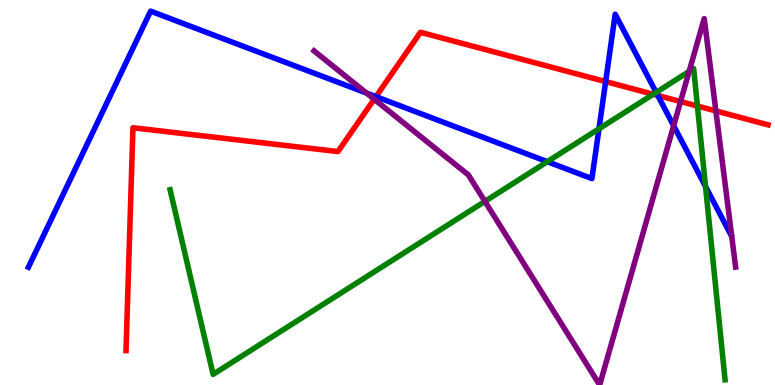[{'lines': ['blue', 'red'], 'intersections': [{'x': 4.85, 'y': 7.49}, {'x': 7.81, 'y': 7.88}, {'x': 8.49, 'y': 7.52}]}, {'lines': ['green', 'red'], 'intersections': [{'x': 8.43, 'y': 7.55}, {'x': 9.0, 'y': 7.25}]}, {'lines': ['purple', 'red'], 'intersections': [{'x': 4.83, 'y': 7.42}, {'x': 8.78, 'y': 7.36}, {'x': 9.24, 'y': 7.12}]}, {'lines': ['blue', 'green'], 'intersections': [{'x': 7.06, 'y': 5.8}, {'x': 7.73, 'y': 6.65}, {'x': 8.47, 'y': 7.6}, {'x': 9.1, 'y': 5.15}]}, {'lines': ['blue', 'purple'], 'intersections': [{'x': 4.73, 'y': 7.58}, {'x': 8.69, 'y': 6.73}]}, {'lines': ['green', 'purple'], 'intersections': [{'x': 6.26, 'y': 4.77}, {'x': 8.89, 'y': 8.15}]}]